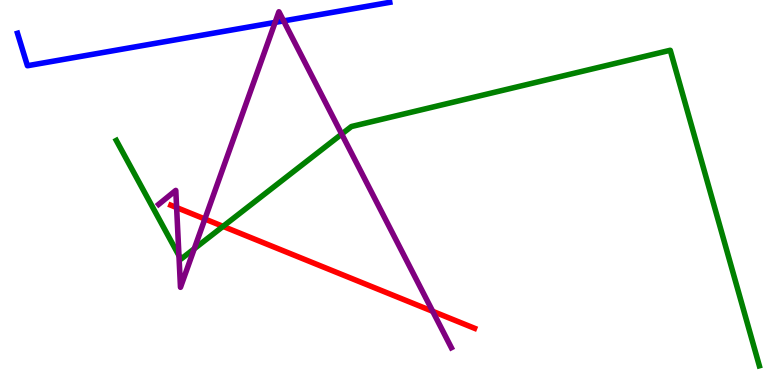[{'lines': ['blue', 'red'], 'intersections': []}, {'lines': ['green', 'red'], 'intersections': [{'x': 2.88, 'y': 4.12}]}, {'lines': ['purple', 'red'], 'intersections': [{'x': 2.28, 'y': 4.61}, {'x': 2.64, 'y': 4.31}, {'x': 5.58, 'y': 1.91}]}, {'lines': ['blue', 'green'], 'intersections': []}, {'lines': ['blue', 'purple'], 'intersections': [{'x': 3.55, 'y': 9.42}, {'x': 3.66, 'y': 9.46}]}, {'lines': ['green', 'purple'], 'intersections': [{'x': 2.31, 'y': 3.36}, {'x': 2.51, 'y': 3.54}, {'x': 4.41, 'y': 6.52}]}]